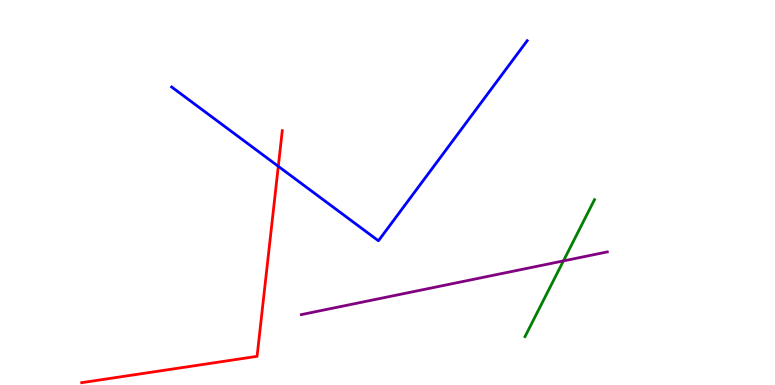[{'lines': ['blue', 'red'], 'intersections': [{'x': 3.59, 'y': 5.68}]}, {'lines': ['green', 'red'], 'intersections': []}, {'lines': ['purple', 'red'], 'intersections': []}, {'lines': ['blue', 'green'], 'intersections': []}, {'lines': ['blue', 'purple'], 'intersections': []}, {'lines': ['green', 'purple'], 'intersections': [{'x': 7.27, 'y': 3.22}]}]